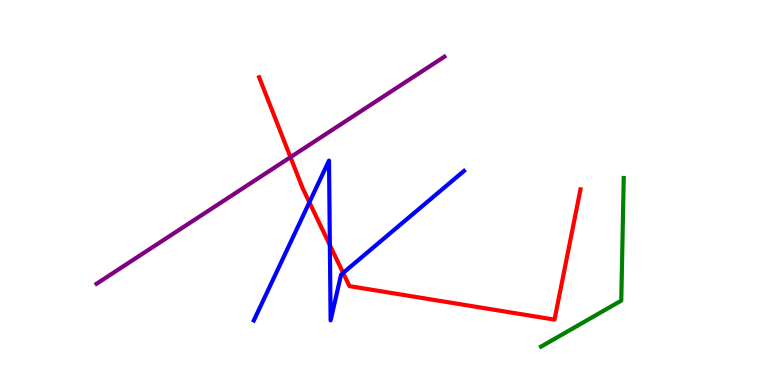[{'lines': ['blue', 'red'], 'intersections': [{'x': 3.99, 'y': 4.75}, {'x': 4.26, 'y': 3.63}, {'x': 4.43, 'y': 2.91}]}, {'lines': ['green', 'red'], 'intersections': []}, {'lines': ['purple', 'red'], 'intersections': [{'x': 3.75, 'y': 5.92}]}, {'lines': ['blue', 'green'], 'intersections': []}, {'lines': ['blue', 'purple'], 'intersections': []}, {'lines': ['green', 'purple'], 'intersections': []}]